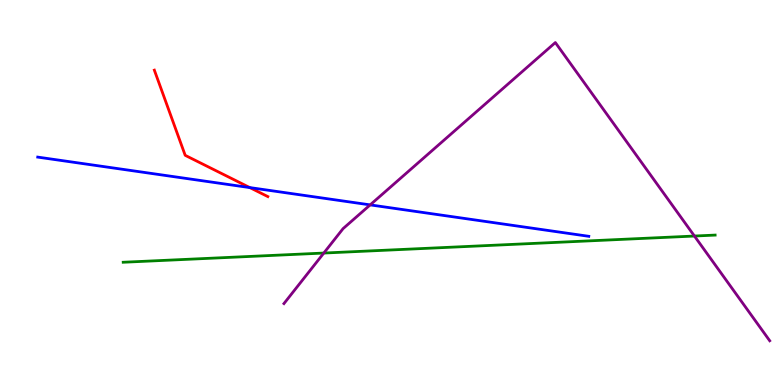[{'lines': ['blue', 'red'], 'intersections': [{'x': 3.22, 'y': 5.13}]}, {'lines': ['green', 'red'], 'intersections': []}, {'lines': ['purple', 'red'], 'intersections': []}, {'lines': ['blue', 'green'], 'intersections': []}, {'lines': ['blue', 'purple'], 'intersections': [{'x': 4.78, 'y': 4.68}]}, {'lines': ['green', 'purple'], 'intersections': [{'x': 4.18, 'y': 3.43}, {'x': 8.96, 'y': 3.87}]}]